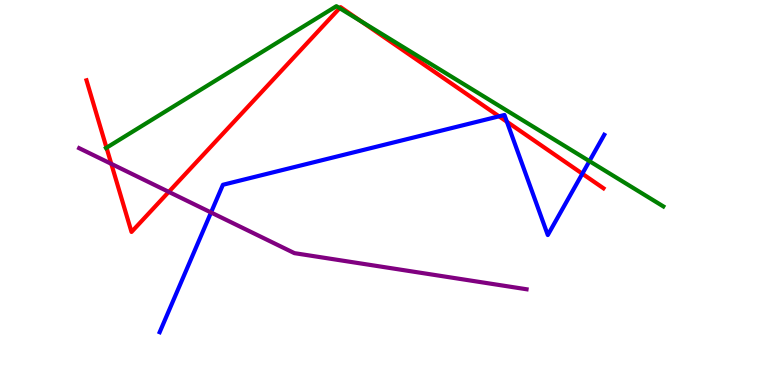[{'lines': ['blue', 'red'], 'intersections': [{'x': 6.44, 'y': 6.98}, {'x': 6.54, 'y': 6.84}, {'x': 7.51, 'y': 5.49}]}, {'lines': ['green', 'red'], 'intersections': [{'x': 1.37, 'y': 6.16}, {'x': 4.38, 'y': 9.79}, {'x': 4.66, 'y': 9.45}]}, {'lines': ['purple', 'red'], 'intersections': [{'x': 1.44, 'y': 5.74}, {'x': 2.18, 'y': 5.02}]}, {'lines': ['blue', 'green'], 'intersections': [{'x': 7.61, 'y': 5.81}]}, {'lines': ['blue', 'purple'], 'intersections': [{'x': 2.72, 'y': 4.48}]}, {'lines': ['green', 'purple'], 'intersections': []}]